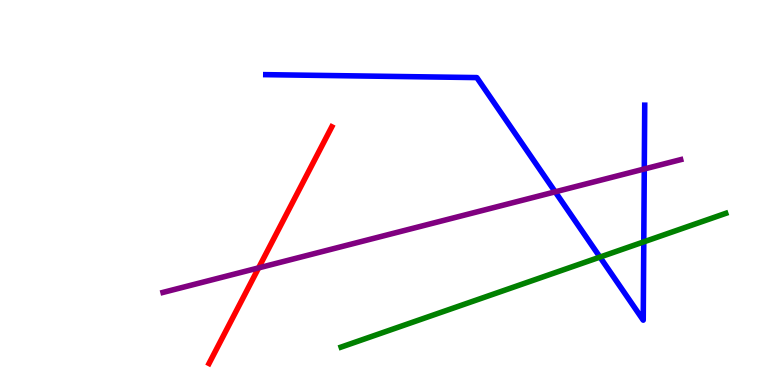[{'lines': ['blue', 'red'], 'intersections': []}, {'lines': ['green', 'red'], 'intersections': []}, {'lines': ['purple', 'red'], 'intersections': [{'x': 3.34, 'y': 3.04}]}, {'lines': ['blue', 'green'], 'intersections': [{'x': 7.74, 'y': 3.32}, {'x': 8.31, 'y': 3.72}]}, {'lines': ['blue', 'purple'], 'intersections': [{'x': 7.16, 'y': 5.02}, {'x': 8.31, 'y': 5.61}]}, {'lines': ['green', 'purple'], 'intersections': []}]